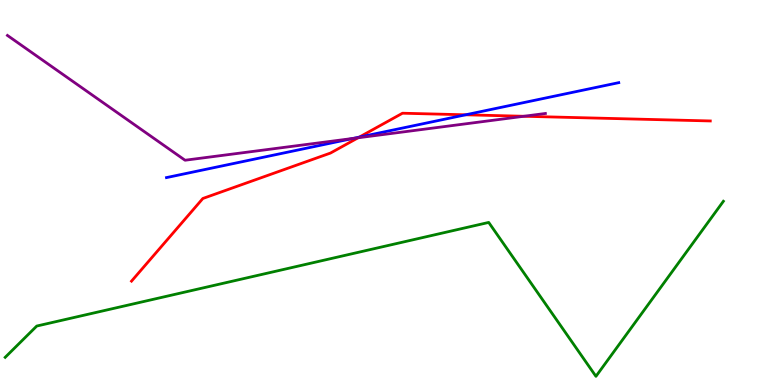[{'lines': ['blue', 'red'], 'intersections': [{'x': 4.64, 'y': 6.44}, {'x': 6.01, 'y': 7.02}]}, {'lines': ['green', 'red'], 'intersections': []}, {'lines': ['purple', 'red'], 'intersections': [{'x': 4.62, 'y': 6.42}, {'x': 6.76, 'y': 6.98}]}, {'lines': ['blue', 'green'], 'intersections': []}, {'lines': ['blue', 'purple'], 'intersections': [{'x': 4.55, 'y': 6.4}]}, {'lines': ['green', 'purple'], 'intersections': []}]